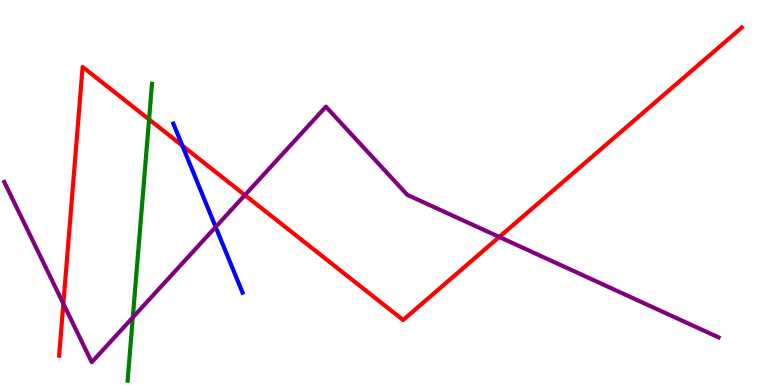[{'lines': ['blue', 'red'], 'intersections': [{'x': 2.35, 'y': 6.22}]}, {'lines': ['green', 'red'], 'intersections': [{'x': 1.92, 'y': 6.9}]}, {'lines': ['purple', 'red'], 'intersections': [{'x': 0.818, 'y': 2.11}, {'x': 3.16, 'y': 4.93}, {'x': 6.44, 'y': 3.84}]}, {'lines': ['blue', 'green'], 'intersections': []}, {'lines': ['blue', 'purple'], 'intersections': [{'x': 2.78, 'y': 4.1}]}, {'lines': ['green', 'purple'], 'intersections': [{'x': 1.71, 'y': 1.76}]}]